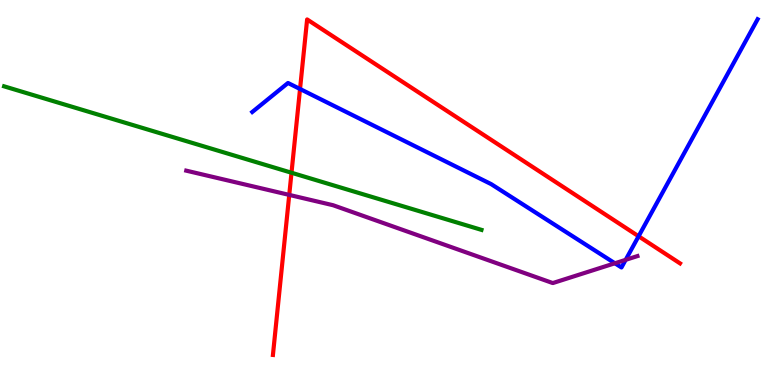[{'lines': ['blue', 'red'], 'intersections': [{'x': 3.87, 'y': 7.69}, {'x': 8.24, 'y': 3.86}]}, {'lines': ['green', 'red'], 'intersections': [{'x': 3.76, 'y': 5.51}]}, {'lines': ['purple', 'red'], 'intersections': [{'x': 3.73, 'y': 4.94}]}, {'lines': ['blue', 'green'], 'intersections': []}, {'lines': ['blue', 'purple'], 'intersections': [{'x': 7.93, 'y': 3.16}, {'x': 8.07, 'y': 3.25}]}, {'lines': ['green', 'purple'], 'intersections': []}]